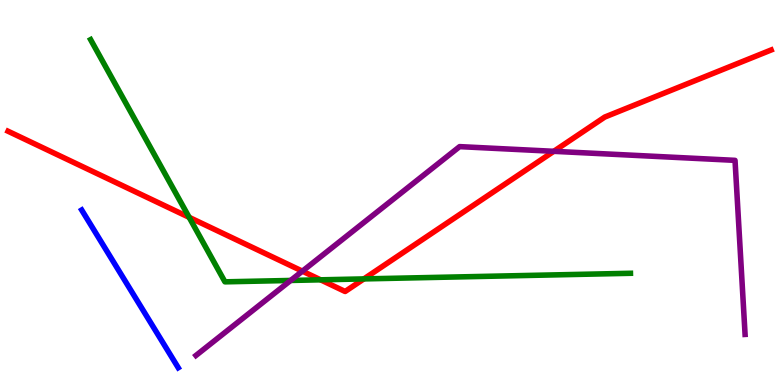[{'lines': ['blue', 'red'], 'intersections': []}, {'lines': ['green', 'red'], 'intersections': [{'x': 2.44, 'y': 4.35}, {'x': 4.14, 'y': 2.73}, {'x': 4.7, 'y': 2.76}]}, {'lines': ['purple', 'red'], 'intersections': [{'x': 3.9, 'y': 2.96}, {'x': 7.15, 'y': 6.07}]}, {'lines': ['blue', 'green'], 'intersections': []}, {'lines': ['blue', 'purple'], 'intersections': []}, {'lines': ['green', 'purple'], 'intersections': [{'x': 3.75, 'y': 2.72}]}]